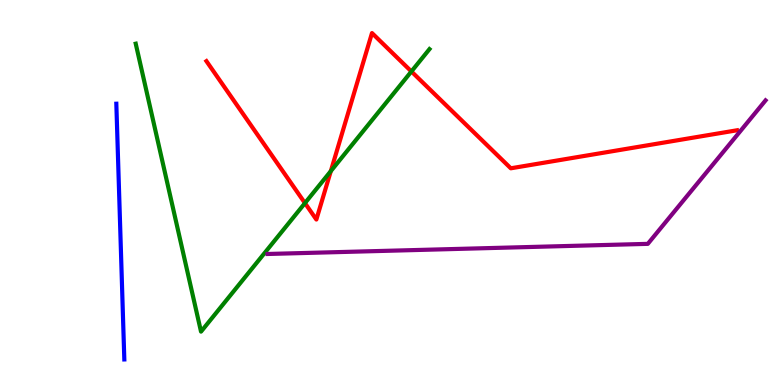[{'lines': ['blue', 'red'], 'intersections': []}, {'lines': ['green', 'red'], 'intersections': [{'x': 3.93, 'y': 4.72}, {'x': 4.27, 'y': 5.55}, {'x': 5.31, 'y': 8.14}]}, {'lines': ['purple', 'red'], 'intersections': []}, {'lines': ['blue', 'green'], 'intersections': []}, {'lines': ['blue', 'purple'], 'intersections': []}, {'lines': ['green', 'purple'], 'intersections': []}]